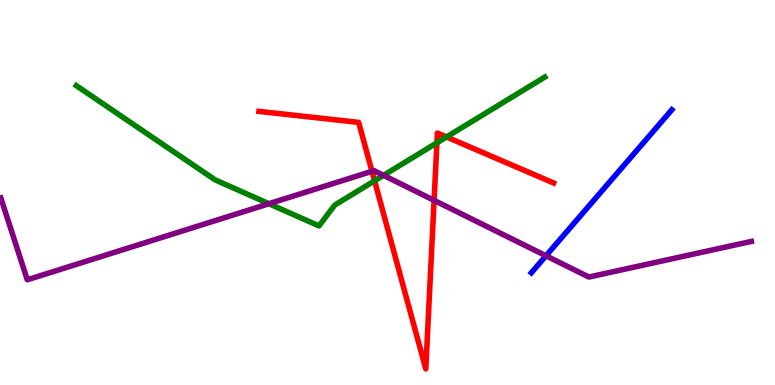[{'lines': ['blue', 'red'], 'intersections': []}, {'lines': ['green', 'red'], 'intersections': [{'x': 4.83, 'y': 5.3}, {'x': 5.64, 'y': 6.29}, {'x': 5.76, 'y': 6.44}]}, {'lines': ['purple', 'red'], 'intersections': [{'x': 4.8, 'y': 5.55}, {'x': 5.6, 'y': 4.8}]}, {'lines': ['blue', 'green'], 'intersections': []}, {'lines': ['blue', 'purple'], 'intersections': [{'x': 7.04, 'y': 3.36}]}, {'lines': ['green', 'purple'], 'intersections': [{'x': 3.47, 'y': 4.71}, {'x': 4.95, 'y': 5.45}]}]